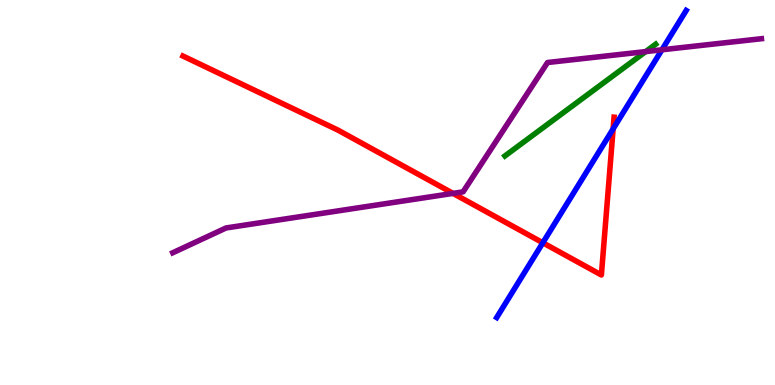[{'lines': ['blue', 'red'], 'intersections': [{'x': 7.0, 'y': 3.69}, {'x': 7.91, 'y': 6.65}]}, {'lines': ['green', 'red'], 'intersections': []}, {'lines': ['purple', 'red'], 'intersections': [{'x': 5.85, 'y': 4.98}]}, {'lines': ['blue', 'green'], 'intersections': []}, {'lines': ['blue', 'purple'], 'intersections': [{'x': 8.54, 'y': 8.71}]}, {'lines': ['green', 'purple'], 'intersections': [{'x': 8.33, 'y': 8.66}]}]